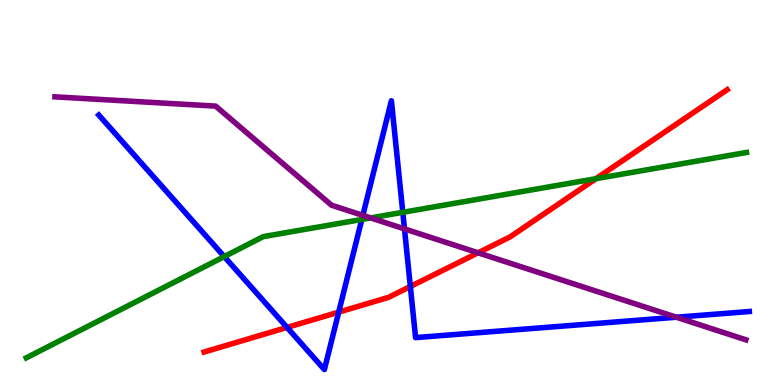[{'lines': ['blue', 'red'], 'intersections': [{'x': 3.7, 'y': 1.5}, {'x': 4.37, 'y': 1.89}, {'x': 5.29, 'y': 2.56}]}, {'lines': ['green', 'red'], 'intersections': [{'x': 7.69, 'y': 5.36}]}, {'lines': ['purple', 'red'], 'intersections': [{'x': 6.17, 'y': 3.43}]}, {'lines': ['blue', 'green'], 'intersections': [{'x': 2.89, 'y': 3.34}, {'x': 4.67, 'y': 4.3}, {'x': 5.2, 'y': 4.49}]}, {'lines': ['blue', 'purple'], 'intersections': [{'x': 4.68, 'y': 4.41}, {'x': 5.22, 'y': 4.05}, {'x': 8.73, 'y': 1.76}]}, {'lines': ['green', 'purple'], 'intersections': [{'x': 4.78, 'y': 4.34}]}]